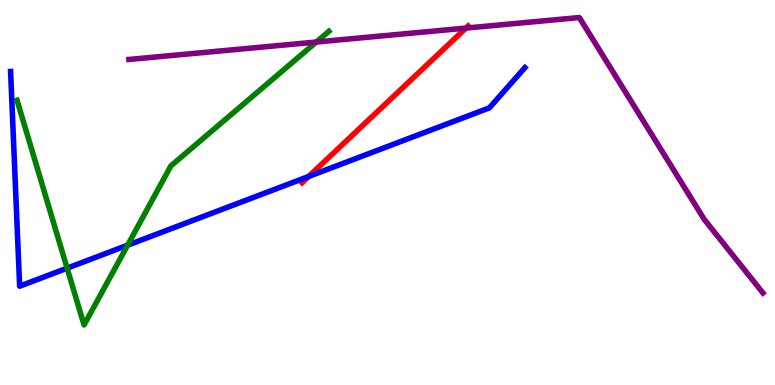[{'lines': ['blue', 'red'], 'intersections': [{'x': 3.98, 'y': 5.42}]}, {'lines': ['green', 'red'], 'intersections': []}, {'lines': ['purple', 'red'], 'intersections': [{'x': 6.01, 'y': 9.27}]}, {'lines': ['blue', 'green'], 'intersections': [{'x': 0.866, 'y': 3.03}, {'x': 1.65, 'y': 3.63}]}, {'lines': ['blue', 'purple'], 'intersections': []}, {'lines': ['green', 'purple'], 'intersections': [{'x': 4.08, 'y': 8.91}]}]